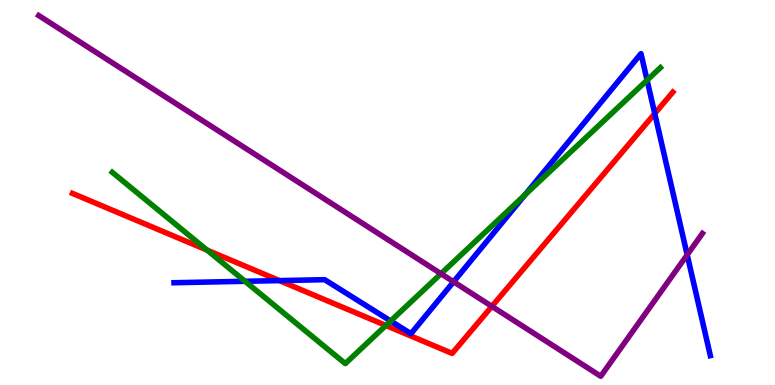[{'lines': ['blue', 'red'], 'intersections': [{'x': 3.61, 'y': 2.71}, {'x': 8.45, 'y': 7.05}]}, {'lines': ['green', 'red'], 'intersections': [{'x': 2.67, 'y': 3.5}, {'x': 4.98, 'y': 1.55}]}, {'lines': ['purple', 'red'], 'intersections': [{'x': 6.35, 'y': 2.04}]}, {'lines': ['blue', 'green'], 'intersections': [{'x': 3.16, 'y': 2.69}, {'x': 5.04, 'y': 1.66}, {'x': 6.77, 'y': 4.94}, {'x': 8.35, 'y': 7.92}]}, {'lines': ['blue', 'purple'], 'intersections': [{'x': 5.85, 'y': 2.68}, {'x': 8.87, 'y': 3.38}]}, {'lines': ['green', 'purple'], 'intersections': [{'x': 5.69, 'y': 2.89}]}]